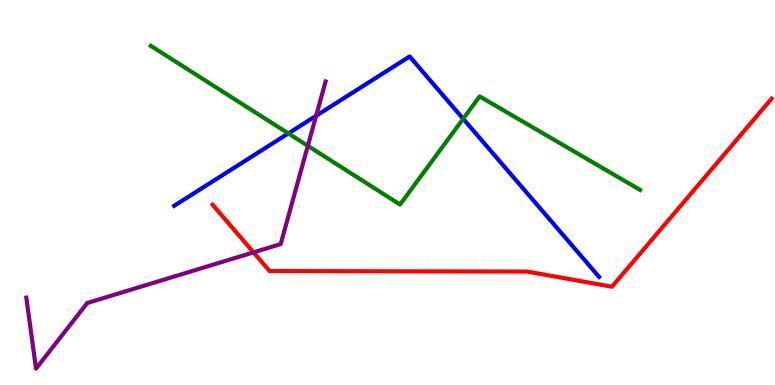[{'lines': ['blue', 'red'], 'intersections': []}, {'lines': ['green', 'red'], 'intersections': []}, {'lines': ['purple', 'red'], 'intersections': [{'x': 3.27, 'y': 3.45}]}, {'lines': ['blue', 'green'], 'intersections': [{'x': 3.72, 'y': 6.53}, {'x': 5.98, 'y': 6.91}]}, {'lines': ['blue', 'purple'], 'intersections': [{'x': 4.08, 'y': 6.99}]}, {'lines': ['green', 'purple'], 'intersections': [{'x': 3.97, 'y': 6.21}]}]